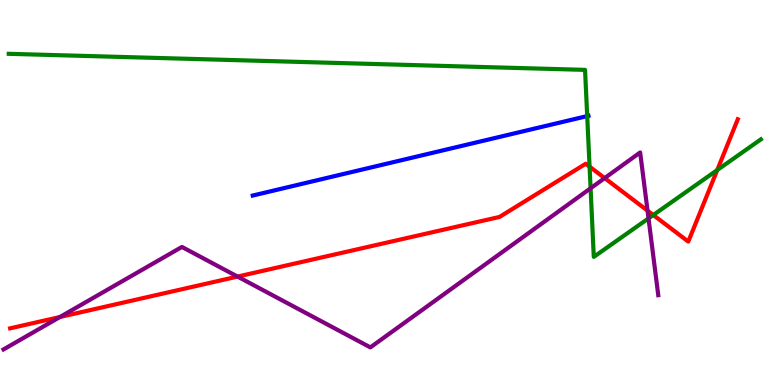[{'lines': ['blue', 'red'], 'intersections': []}, {'lines': ['green', 'red'], 'intersections': [{'x': 7.61, 'y': 5.67}, {'x': 8.43, 'y': 4.41}, {'x': 9.25, 'y': 5.58}]}, {'lines': ['purple', 'red'], 'intersections': [{'x': 0.774, 'y': 1.77}, {'x': 3.07, 'y': 2.82}, {'x': 7.8, 'y': 5.37}, {'x': 8.36, 'y': 4.53}]}, {'lines': ['blue', 'green'], 'intersections': [{'x': 7.58, 'y': 6.98}]}, {'lines': ['blue', 'purple'], 'intersections': []}, {'lines': ['green', 'purple'], 'intersections': [{'x': 7.62, 'y': 5.11}, {'x': 8.37, 'y': 4.33}]}]